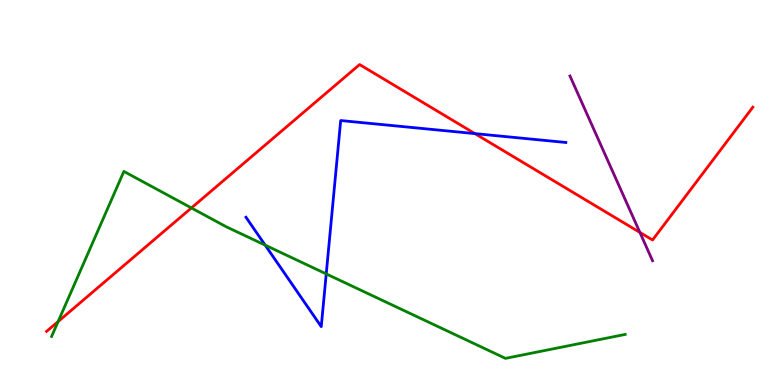[{'lines': ['blue', 'red'], 'intersections': [{'x': 6.13, 'y': 6.53}]}, {'lines': ['green', 'red'], 'intersections': [{'x': 0.75, 'y': 1.65}, {'x': 2.47, 'y': 4.6}]}, {'lines': ['purple', 'red'], 'intersections': [{'x': 8.26, 'y': 3.96}]}, {'lines': ['blue', 'green'], 'intersections': [{'x': 3.42, 'y': 3.63}, {'x': 4.21, 'y': 2.89}]}, {'lines': ['blue', 'purple'], 'intersections': []}, {'lines': ['green', 'purple'], 'intersections': []}]